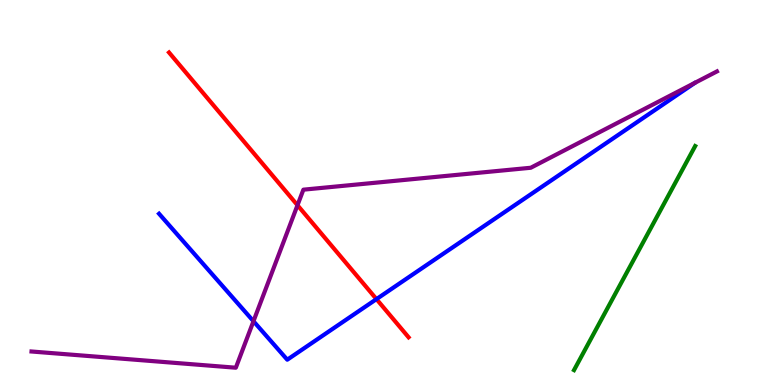[{'lines': ['blue', 'red'], 'intersections': [{'x': 4.86, 'y': 2.23}]}, {'lines': ['green', 'red'], 'intersections': []}, {'lines': ['purple', 'red'], 'intersections': [{'x': 3.84, 'y': 4.67}]}, {'lines': ['blue', 'green'], 'intersections': []}, {'lines': ['blue', 'purple'], 'intersections': [{'x': 3.27, 'y': 1.66}]}, {'lines': ['green', 'purple'], 'intersections': []}]